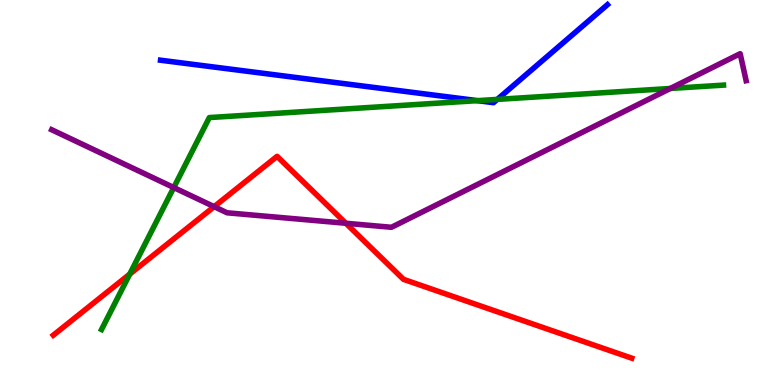[{'lines': ['blue', 'red'], 'intersections': []}, {'lines': ['green', 'red'], 'intersections': [{'x': 1.67, 'y': 2.88}]}, {'lines': ['purple', 'red'], 'intersections': [{'x': 2.76, 'y': 4.63}, {'x': 4.46, 'y': 4.2}]}, {'lines': ['blue', 'green'], 'intersections': [{'x': 6.16, 'y': 7.39}, {'x': 6.42, 'y': 7.42}]}, {'lines': ['blue', 'purple'], 'intersections': []}, {'lines': ['green', 'purple'], 'intersections': [{'x': 2.24, 'y': 5.13}, {'x': 8.65, 'y': 7.7}]}]